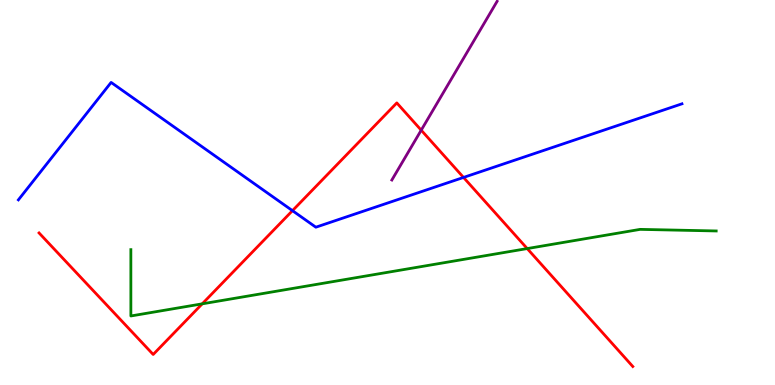[{'lines': ['blue', 'red'], 'intersections': [{'x': 3.77, 'y': 4.53}, {'x': 5.98, 'y': 5.39}]}, {'lines': ['green', 'red'], 'intersections': [{'x': 2.61, 'y': 2.11}, {'x': 6.8, 'y': 3.54}]}, {'lines': ['purple', 'red'], 'intersections': [{'x': 5.44, 'y': 6.62}]}, {'lines': ['blue', 'green'], 'intersections': []}, {'lines': ['blue', 'purple'], 'intersections': []}, {'lines': ['green', 'purple'], 'intersections': []}]